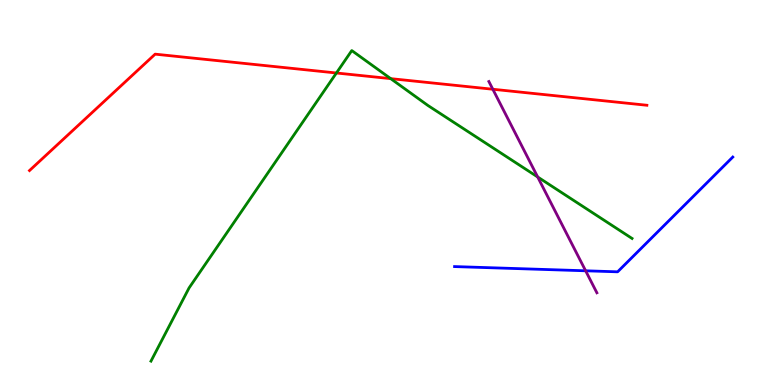[{'lines': ['blue', 'red'], 'intersections': []}, {'lines': ['green', 'red'], 'intersections': [{'x': 4.34, 'y': 8.1}, {'x': 5.04, 'y': 7.96}]}, {'lines': ['purple', 'red'], 'intersections': [{'x': 6.36, 'y': 7.68}]}, {'lines': ['blue', 'green'], 'intersections': []}, {'lines': ['blue', 'purple'], 'intersections': [{'x': 7.56, 'y': 2.97}]}, {'lines': ['green', 'purple'], 'intersections': [{'x': 6.94, 'y': 5.4}]}]